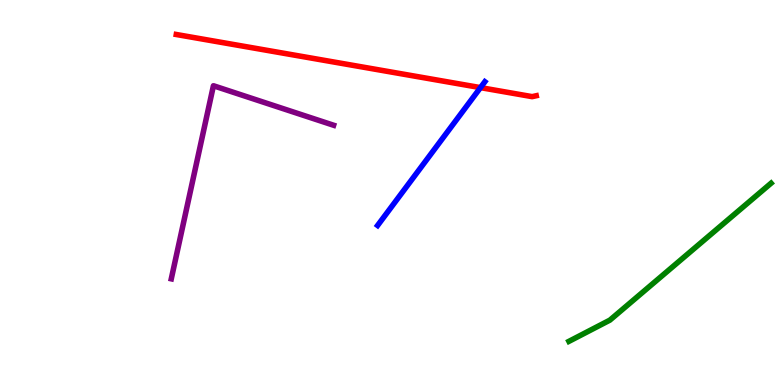[{'lines': ['blue', 'red'], 'intersections': [{'x': 6.2, 'y': 7.72}]}, {'lines': ['green', 'red'], 'intersections': []}, {'lines': ['purple', 'red'], 'intersections': []}, {'lines': ['blue', 'green'], 'intersections': []}, {'lines': ['blue', 'purple'], 'intersections': []}, {'lines': ['green', 'purple'], 'intersections': []}]